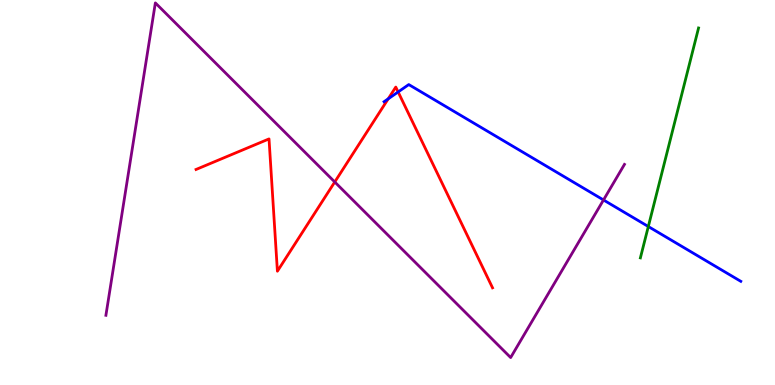[{'lines': ['blue', 'red'], 'intersections': [{'x': 5.01, 'y': 7.43}, {'x': 5.14, 'y': 7.61}]}, {'lines': ['green', 'red'], 'intersections': []}, {'lines': ['purple', 'red'], 'intersections': [{'x': 4.32, 'y': 5.27}]}, {'lines': ['blue', 'green'], 'intersections': [{'x': 8.37, 'y': 4.12}]}, {'lines': ['blue', 'purple'], 'intersections': [{'x': 7.79, 'y': 4.81}]}, {'lines': ['green', 'purple'], 'intersections': []}]